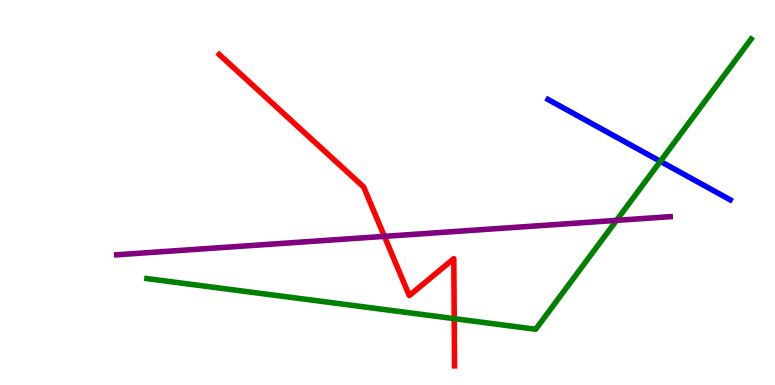[{'lines': ['blue', 'red'], 'intersections': []}, {'lines': ['green', 'red'], 'intersections': [{'x': 5.86, 'y': 1.72}]}, {'lines': ['purple', 'red'], 'intersections': [{'x': 4.96, 'y': 3.86}]}, {'lines': ['blue', 'green'], 'intersections': [{'x': 8.52, 'y': 5.81}]}, {'lines': ['blue', 'purple'], 'intersections': []}, {'lines': ['green', 'purple'], 'intersections': [{'x': 7.96, 'y': 4.28}]}]